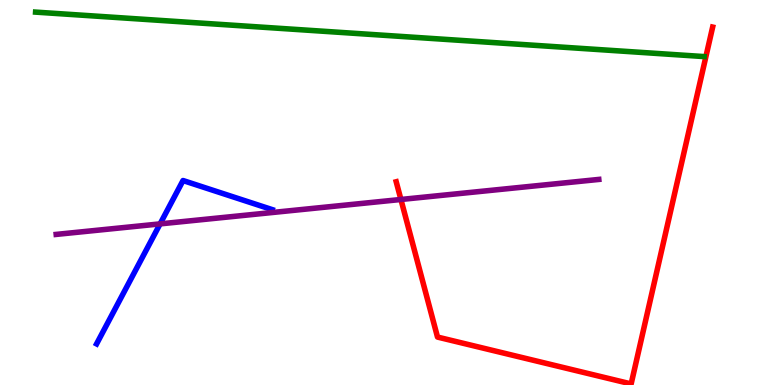[{'lines': ['blue', 'red'], 'intersections': []}, {'lines': ['green', 'red'], 'intersections': []}, {'lines': ['purple', 'red'], 'intersections': [{'x': 5.17, 'y': 4.82}]}, {'lines': ['blue', 'green'], 'intersections': []}, {'lines': ['blue', 'purple'], 'intersections': [{'x': 2.07, 'y': 4.18}]}, {'lines': ['green', 'purple'], 'intersections': []}]